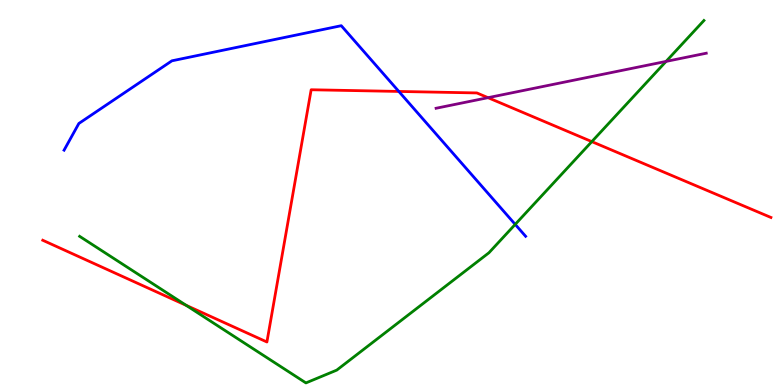[{'lines': ['blue', 'red'], 'intersections': [{'x': 5.15, 'y': 7.62}]}, {'lines': ['green', 'red'], 'intersections': [{'x': 2.4, 'y': 2.07}, {'x': 7.64, 'y': 6.32}]}, {'lines': ['purple', 'red'], 'intersections': [{'x': 6.3, 'y': 7.46}]}, {'lines': ['blue', 'green'], 'intersections': [{'x': 6.65, 'y': 4.17}]}, {'lines': ['blue', 'purple'], 'intersections': []}, {'lines': ['green', 'purple'], 'intersections': [{'x': 8.59, 'y': 8.41}]}]